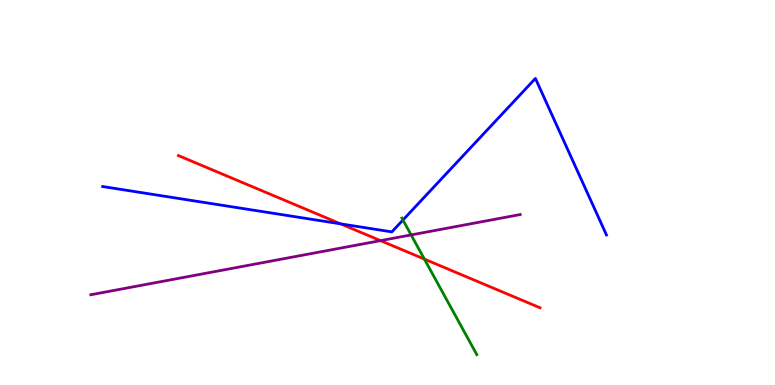[{'lines': ['blue', 'red'], 'intersections': [{'x': 4.39, 'y': 4.19}]}, {'lines': ['green', 'red'], 'intersections': [{'x': 5.48, 'y': 3.27}]}, {'lines': ['purple', 'red'], 'intersections': [{'x': 4.91, 'y': 3.75}]}, {'lines': ['blue', 'green'], 'intersections': [{'x': 5.2, 'y': 4.29}]}, {'lines': ['blue', 'purple'], 'intersections': []}, {'lines': ['green', 'purple'], 'intersections': [{'x': 5.3, 'y': 3.9}]}]